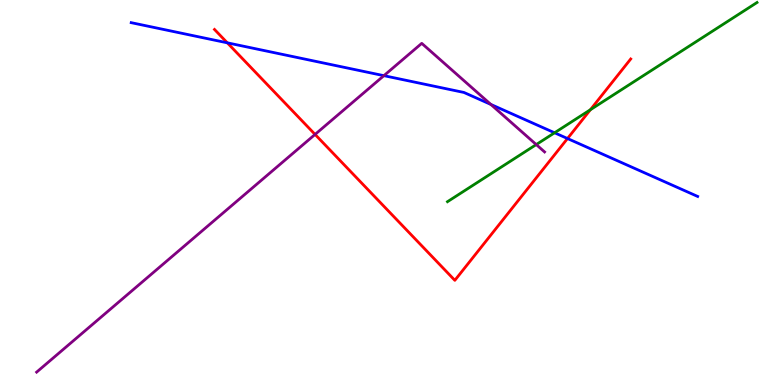[{'lines': ['blue', 'red'], 'intersections': [{'x': 2.93, 'y': 8.89}, {'x': 7.32, 'y': 6.4}]}, {'lines': ['green', 'red'], 'intersections': [{'x': 7.62, 'y': 7.15}]}, {'lines': ['purple', 'red'], 'intersections': [{'x': 4.07, 'y': 6.51}]}, {'lines': ['blue', 'green'], 'intersections': [{'x': 7.16, 'y': 6.55}]}, {'lines': ['blue', 'purple'], 'intersections': [{'x': 4.95, 'y': 8.03}, {'x': 6.33, 'y': 7.29}]}, {'lines': ['green', 'purple'], 'intersections': [{'x': 6.92, 'y': 6.25}]}]